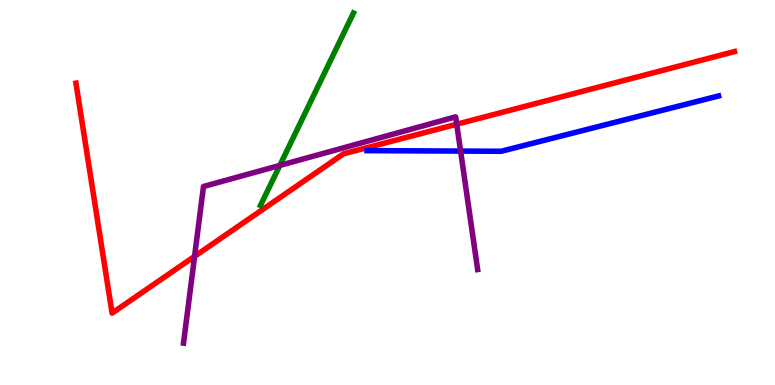[{'lines': ['blue', 'red'], 'intersections': []}, {'lines': ['green', 'red'], 'intersections': []}, {'lines': ['purple', 'red'], 'intersections': [{'x': 2.51, 'y': 3.34}, {'x': 5.89, 'y': 6.77}]}, {'lines': ['blue', 'green'], 'intersections': []}, {'lines': ['blue', 'purple'], 'intersections': [{'x': 5.94, 'y': 6.08}]}, {'lines': ['green', 'purple'], 'intersections': [{'x': 3.61, 'y': 5.7}]}]